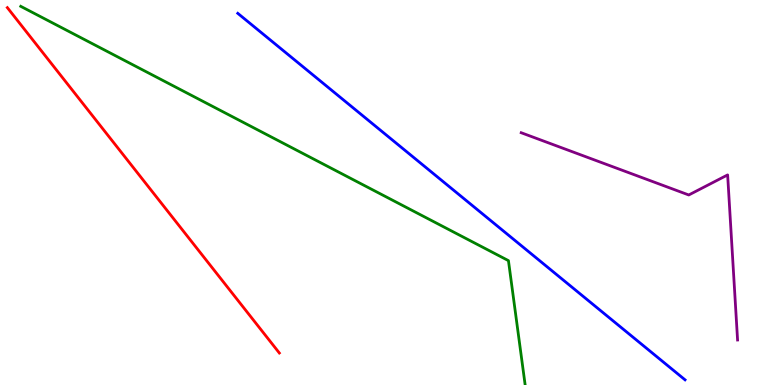[{'lines': ['blue', 'red'], 'intersections': []}, {'lines': ['green', 'red'], 'intersections': []}, {'lines': ['purple', 'red'], 'intersections': []}, {'lines': ['blue', 'green'], 'intersections': []}, {'lines': ['blue', 'purple'], 'intersections': []}, {'lines': ['green', 'purple'], 'intersections': []}]